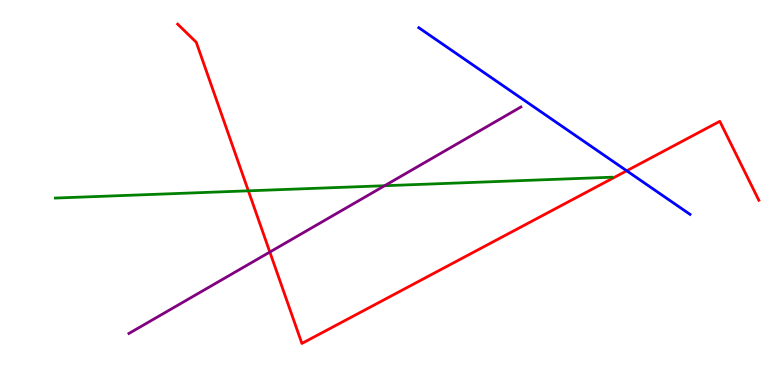[{'lines': ['blue', 'red'], 'intersections': [{'x': 8.09, 'y': 5.56}]}, {'lines': ['green', 'red'], 'intersections': [{'x': 3.2, 'y': 5.04}]}, {'lines': ['purple', 'red'], 'intersections': [{'x': 3.48, 'y': 3.45}]}, {'lines': ['blue', 'green'], 'intersections': []}, {'lines': ['blue', 'purple'], 'intersections': []}, {'lines': ['green', 'purple'], 'intersections': [{'x': 4.96, 'y': 5.18}]}]